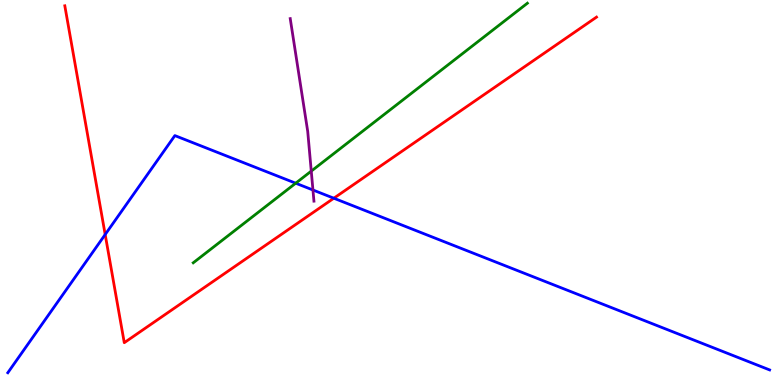[{'lines': ['blue', 'red'], 'intersections': [{'x': 1.36, 'y': 3.91}, {'x': 4.31, 'y': 4.85}]}, {'lines': ['green', 'red'], 'intersections': []}, {'lines': ['purple', 'red'], 'intersections': []}, {'lines': ['blue', 'green'], 'intersections': [{'x': 3.82, 'y': 5.24}]}, {'lines': ['blue', 'purple'], 'intersections': [{'x': 4.04, 'y': 5.07}]}, {'lines': ['green', 'purple'], 'intersections': [{'x': 4.02, 'y': 5.56}]}]